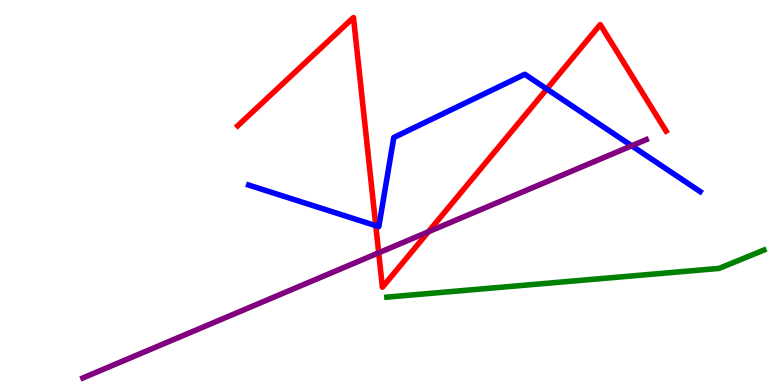[{'lines': ['blue', 'red'], 'intersections': [{'x': 4.85, 'y': 4.14}, {'x': 7.06, 'y': 7.69}]}, {'lines': ['green', 'red'], 'intersections': []}, {'lines': ['purple', 'red'], 'intersections': [{'x': 4.89, 'y': 3.43}, {'x': 5.53, 'y': 3.98}]}, {'lines': ['blue', 'green'], 'intersections': []}, {'lines': ['blue', 'purple'], 'intersections': [{'x': 8.15, 'y': 6.21}]}, {'lines': ['green', 'purple'], 'intersections': []}]